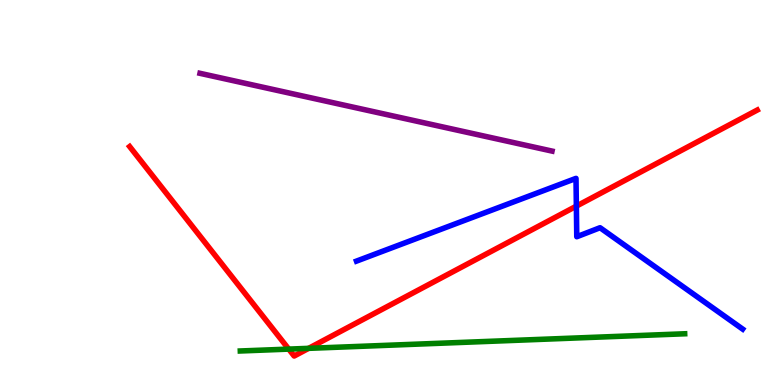[{'lines': ['blue', 'red'], 'intersections': [{'x': 7.44, 'y': 4.65}]}, {'lines': ['green', 'red'], 'intersections': [{'x': 3.73, 'y': 0.932}, {'x': 3.98, 'y': 0.952}]}, {'lines': ['purple', 'red'], 'intersections': []}, {'lines': ['blue', 'green'], 'intersections': []}, {'lines': ['blue', 'purple'], 'intersections': []}, {'lines': ['green', 'purple'], 'intersections': []}]